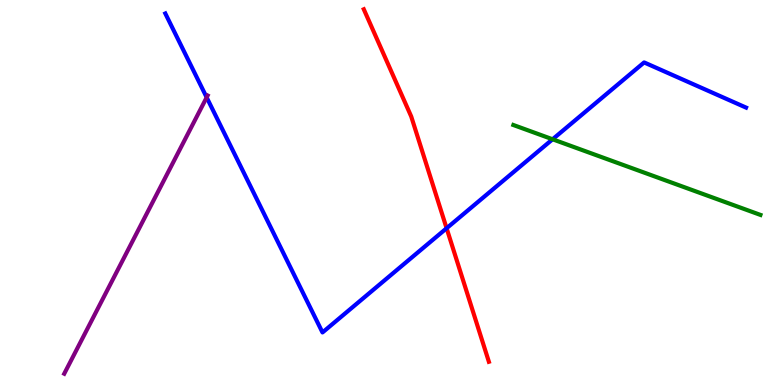[{'lines': ['blue', 'red'], 'intersections': [{'x': 5.76, 'y': 4.07}]}, {'lines': ['green', 'red'], 'intersections': []}, {'lines': ['purple', 'red'], 'intersections': []}, {'lines': ['blue', 'green'], 'intersections': [{'x': 7.13, 'y': 6.38}]}, {'lines': ['blue', 'purple'], 'intersections': [{'x': 2.67, 'y': 7.47}]}, {'lines': ['green', 'purple'], 'intersections': []}]